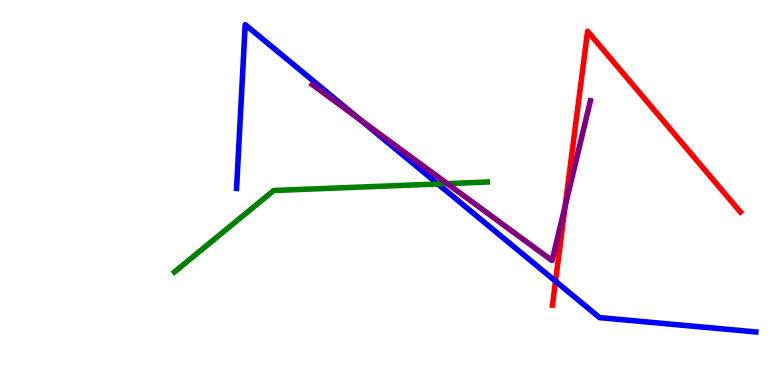[{'lines': ['blue', 'red'], 'intersections': [{'x': 7.17, 'y': 2.7}]}, {'lines': ['green', 'red'], 'intersections': []}, {'lines': ['purple', 'red'], 'intersections': [{'x': 7.29, 'y': 4.65}]}, {'lines': ['blue', 'green'], 'intersections': [{'x': 5.65, 'y': 5.22}]}, {'lines': ['blue', 'purple'], 'intersections': [{'x': 4.65, 'y': 6.89}]}, {'lines': ['green', 'purple'], 'intersections': [{'x': 5.77, 'y': 5.23}]}]